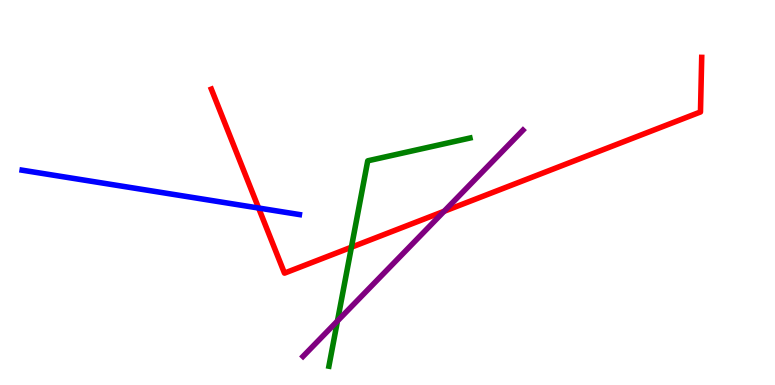[{'lines': ['blue', 'red'], 'intersections': [{'x': 3.34, 'y': 4.6}]}, {'lines': ['green', 'red'], 'intersections': [{'x': 4.53, 'y': 3.58}]}, {'lines': ['purple', 'red'], 'intersections': [{'x': 5.73, 'y': 4.51}]}, {'lines': ['blue', 'green'], 'intersections': []}, {'lines': ['blue', 'purple'], 'intersections': []}, {'lines': ['green', 'purple'], 'intersections': [{'x': 4.35, 'y': 1.66}]}]